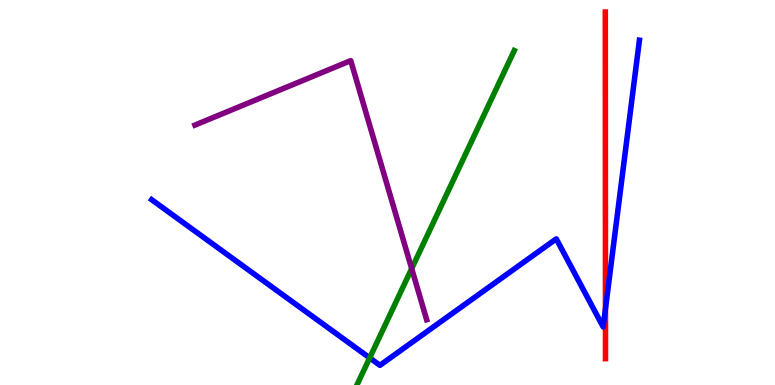[{'lines': ['blue', 'red'], 'intersections': [{'x': 7.81, 'y': 1.98}]}, {'lines': ['green', 'red'], 'intersections': []}, {'lines': ['purple', 'red'], 'intersections': []}, {'lines': ['blue', 'green'], 'intersections': [{'x': 4.77, 'y': 0.704}]}, {'lines': ['blue', 'purple'], 'intersections': []}, {'lines': ['green', 'purple'], 'intersections': [{'x': 5.31, 'y': 3.02}]}]